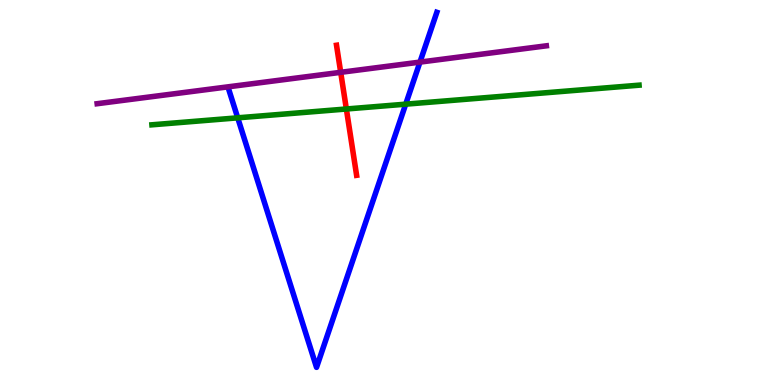[{'lines': ['blue', 'red'], 'intersections': []}, {'lines': ['green', 'red'], 'intersections': [{'x': 4.47, 'y': 7.17}]}, {'lines': ['purple', 'red'], 'intersections': [{'x': 4.4, 'y': 8.12}]}, {'lines': ['blue', 'green'], 'intersections': [{'x': 3.07, 'y': 6.94}, {'x': 5.24, 'y': 7.29}]}, {'lines': ['blue', 'purple'], 'intersections': [{'x': 5.42, 'y': 8.39}]}, {'lines': ['green', 'purple'], 'intersections': []}]